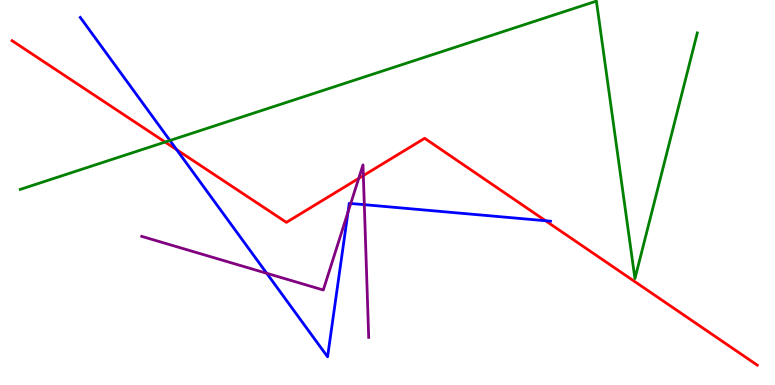[{'lines': ['blue', 'red'], 'intersections': [{'x': 2.28, 'y': 6.11}, {'x': 7.04, 'y': 4.27}]}, {'lines': ['green', 'red'], 'intersections': [{'x': 2.13, 'y': 6.31}]}, {'lines': ['purple', 'red'], 'intersections': [{'x': 4.63, 'y': 5.37}, {'x': 4.69, 'y': 5.44}]}, {'lines': ['blue', 'green'], 'intersections': [{'x': 2.19, 'y': 6.35}]}, {'lines': ['blue', 'purple'], 'intersections': [{'x': 3.44, 'y': 2.9}, {'x': 4.49, 'y': 4.49}, {'x': 4.53, 'y': 4.72}, {'x': 4.7, 'y': 4.68}]}, {'lines': ['green', 'purple'], 'intersections': []}]